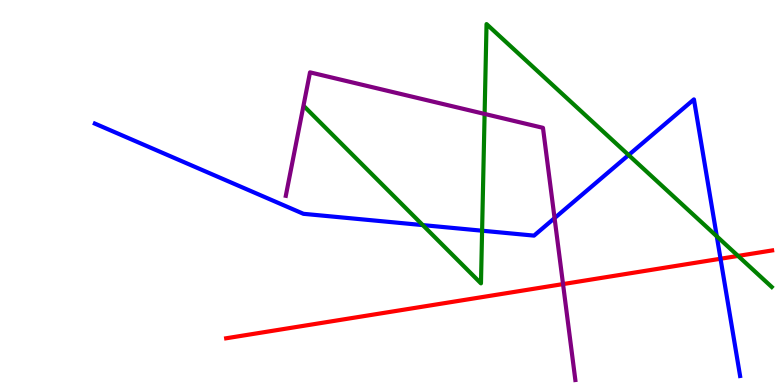[{'lines': ['blue', 'red'], 'intersections': [{'x': 9.3, 'y': 3.28}]}, {'lines': ['green', 'red'], 'intersections': [{'x': 9.52, 'y': 3.35}]}, {'lines': ['purple', 'red'], 'intersections': [{'x': 7.26, 'y': 2.62}]}, {'lines': ['blue', 'green'], 'intersections': [{'x': 5.46, 'y': 4.15}, {'x': 6.22, 'y': 4.01}, {'x': 8.11, 'y': 5.97}, {'x': 9.25, 'y': 3.86}]}, {'lines': ['blue', 'purple'], 'intersections': [{'x': 7.16, 'y': 4.33}]}, {'lines': ['green', 'purple'], 'intersections': [{'x': 6.25, 'y': 7.04}]}]